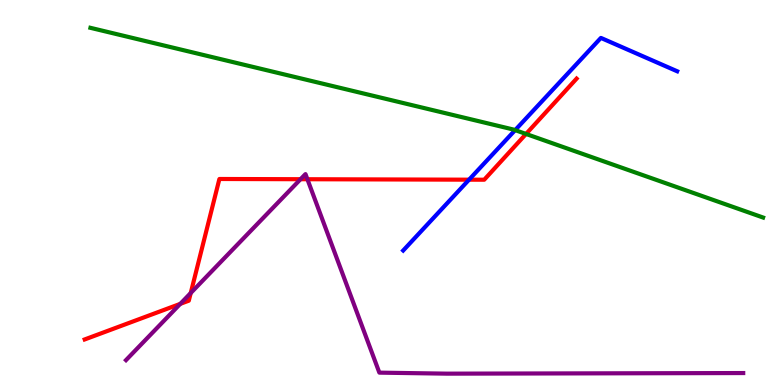[{'lines': ['blue', 'red'], 'intersections': [{'x': 6.05, 'y': 5.33}]}, {'lines': ['green', 'red'], 'intersections': [{'x': 6.79, 'y': 6.52}]}, {'lines': ['purple', 'red'], 'intersections': [{'x': 2.33, 'y': 2.11}, {'x': 2.46, 'y': 2.39}, {'x': 3.88, 'y': 5.35}, {'x': 3.97, 'y': 5.34}]}, {'lines': ['blue', 'green'], 'intersections': [{'x': 6.65, 'y': 6.62}]}, {'lines': ['blue', 'purple'], 'intersections': []}, {'lines': ['green', 'purple'], 'intersections': []}]